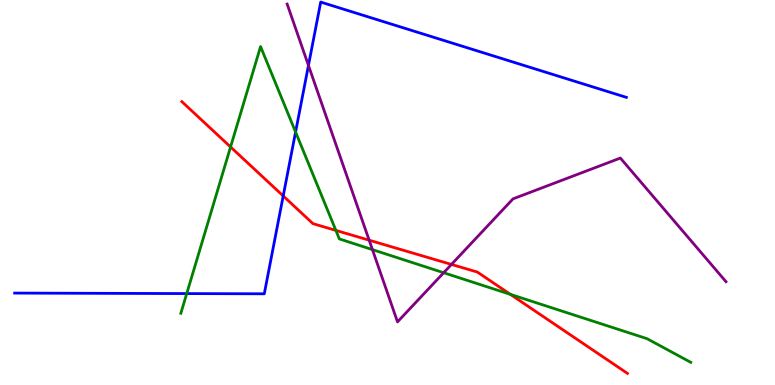[{'lines': ['blue', 'red'], 'intersections': [{'x': 3.65, 'y': 4.91}]}, {'lines': ['green', 'red'], 'intersections': [{'x': 2.98, 'y': 6.18}, {'x': 4.33, 'y': 4.02}, {'x': 6.59, 'y': 2.35}]}, {'lines': ['purple', 'red'], 'intersections': [{'x': 4.76, 'y': 3.76}, {'x': 5.83, 'y': 3.13}]}, {'lines': ['blue', 'green'], 'intersections': [{'x': 2.41, 'y': 2.37}, {'x': 3.81, 'y': 6.57}]}, {'lines': ['blue', 'purple'], 'intersections': [{'x': 3.98, 'y': 8.3}]}, {'lines': ['green', 'purple'], 'intersections': [{'x': 4.81, 'y': 3.52}, {'x': 5.72, 'y': 2.92}]}]